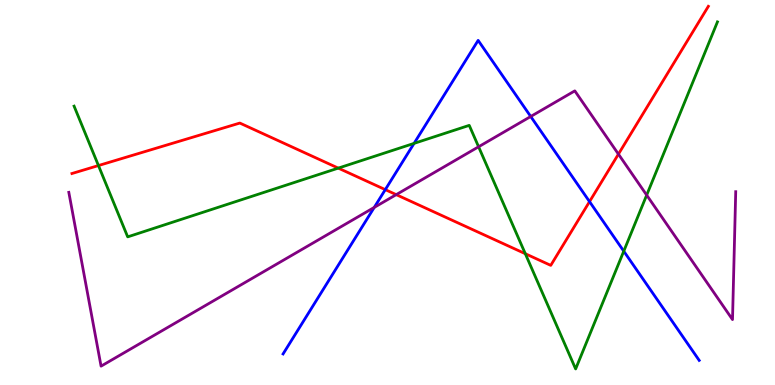[{'lines': ['blue', 'red'], 'intersections': [{'x': 4.97, 'y': 5.07}, {'x': 7.61, 'y': 4.76}]}, {'lines': ['green', 'red'], 'intersections': [{'x': 1.27, 'y': 5.7}, {'x': 4.36, 'y': 5.63}, {'x': 6.78, 'y': 3.41}]}, {'lines': ['purple', 'red'], 'intersections': [{'x': 5.11, 'y': 4.94}, {'x': 7.98, 'y': 6.0}]}, {'lines': ['blue', 'green'], 'intersections': [{'x': 5.34, 'y': 6.28}, {'x': 8.05, 'y': 3.48}]}, {'lines': ['blue', 'purple'], 'intersections': [{'x': 4.83, 'y': 4.61}, {'x': 6.85, 'y': 6.97}]}, {'lines': ['green', 'purple'], 'intersections': [{'x': 6.18, 'y': 6.19}, {'x': 8.34, 'y': 4.93}]}]